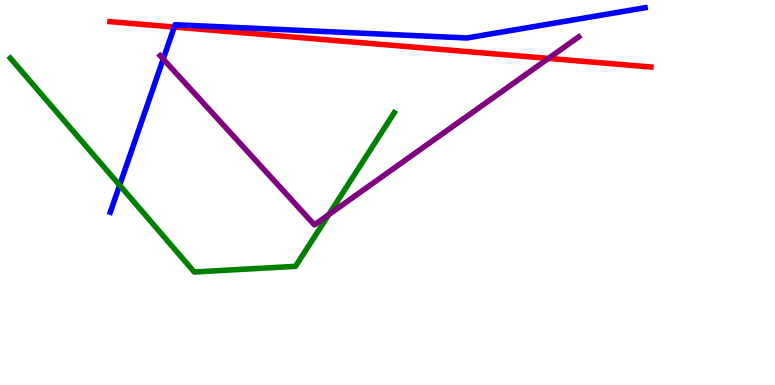[{'lines': ['blue', 'red'], 'intersections': [{'x': 2.25, 'y': 9.3}]}, {'lines': ['green', 'red'], 'intersections': []}, {'lines': ['purple', 'red'], 'intersections': [{'x': 7.08, 'y': 8.48}]}, {'lines': ['blue', 'green'], 'intersections': [{'x': 1.54, 'y': 5.19}]}, {'lines': ['blue', 'purple'], 'intersections': [{'x': 2.11, 'y': 8.47}]}, {'lines': ['green', 'purple'], 'intersections': [{'x': 4.24, 'y': 4.43}]}]